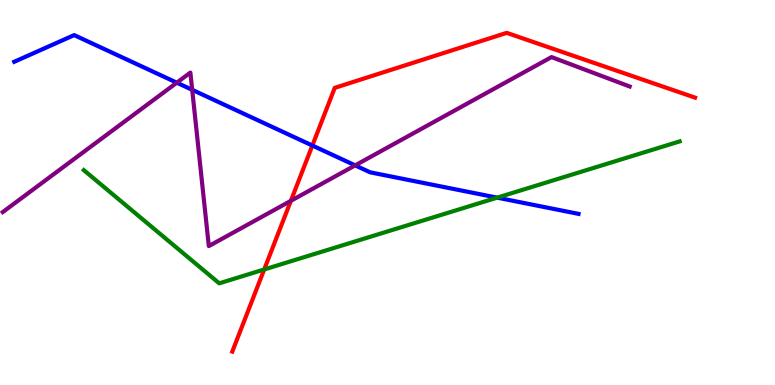[{'lines': ['blue', 'red'], 'intersections': [{'x': 4.03, 'y': 6.22}]}, {'lines': ['green', 'red'], 'intersections': [{'x': 3.41, 'y': 3.0}]}, {'lines': ['purple', 'red'], 'intersections': [{'x': 3.75, 'y': 4.78}]}, {'lines': ['blue', 'green'], 'intersections': [{'x': 6.42, 'y': 4.87}]}, {'lines': ['blue', 'purple'], 'intersections': [{'x': 2.28, 'y': 7.85}, {'x': 2.48, 'y': 7.67}, {'x': 4.58, 'y': 5.7}]}, {'lines': ['green', 'purple'], 'intersections': []}]